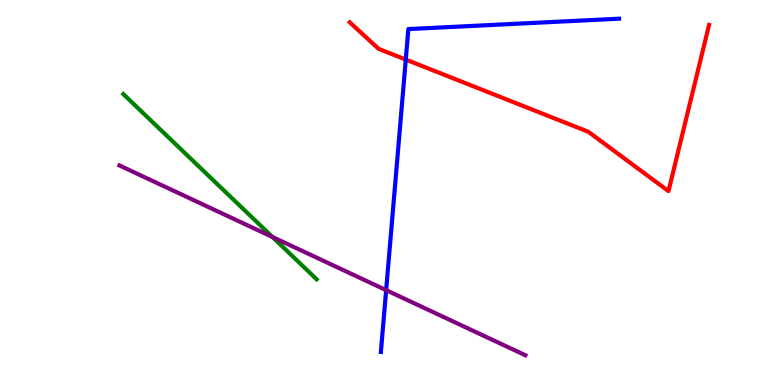[{'lines': ['blue', 'red'], 'intersections': [{'x': 5.24, 'y': 8.45}]}, {'lines': ['green', 'red'], 'intersections': []}, {'lines': ['purple', 'red'], 'intersections': []}, {'lines': ['blue', 'green'], 'intersections': []}, {'lines': ['blue', 'purple'], 'intersections': [{'x': 4.98, 'y': 2.46}]}, {'lines': ['green', 'purple'], 'intersections': [{'x': 3.52, 'y': 3.84}]}]